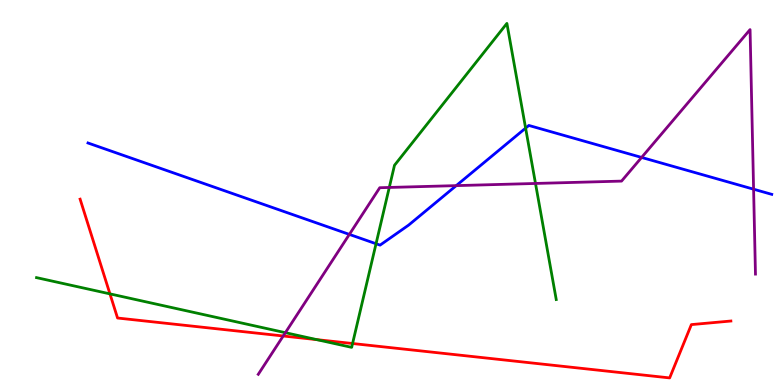[{'lines': ['blue', 'red'], 'intersections': []}, {'lines': ['green', 'red'], 'intersections': [{'x': 1.42, 'y': 2.37}, {'x': 4.09, 'y': 1.18}, {'x': 4.55, 'y': 1.08}]}, {'lines': ['purple', 'red'], 'intersections': [{'x': 3.65, 'y': 1.27}]}, {'lines': ['blue', 'green'], 'intersections': [{'x': 4.85, 'y': 3.67}, {'x': 6.78, 'y': 6.67}]}, {'lines': ['blue', 'purple'], 'intersections': [{'x': 4.51, 'y': 3.91}, {'x': 5.89, 'y': 5.18}, {'x': 8.28, 'y': 5.91}, {'x': 9.72, 'y': 5.09}]}, {'lines': ['green', 'purple'], 'intersections': [{'x': 3.68, 'y': 1.36}, {'x': 5.02, 'y': 5.13}, {'x': 6.91, 'y': 5.23}]}]